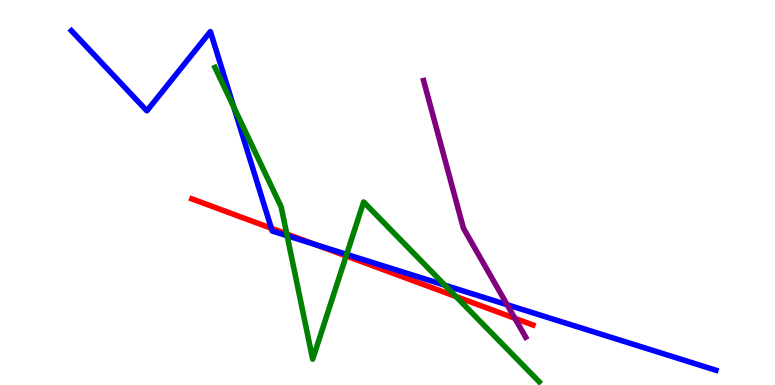[{'lines': ['blue', 'red'], 'intersections': [{'x': 3.5, 'y': 4.07}, {'x': 4.08, 'y': 3.64}]}, {'lines': ['green', 'red'], 'intersections': [{'x': 3.7, 'y': 3.92}, {'x': 4.47, 'y': 3.35}, {'x': 5.88, 'y': 2.3}]}, {'lines': ['purple', 'red'], 'intersections': [{'x': 6.64, 'y': 1.73}]}, {'lines': ['blue', 'green'], 'intersections': [{'x': 3.02, 'y': 7.22}, {'x': 3.7, 'y': 3.88}, {'x': 4.47, 'y': 3.39}, {'x': 5.74, 'y': 2.59}]}, {'lines': ['blue', 'purple'], 'intersections': [{'x': 6.54, 'y': 2.08}]}, {'lines': ['green', 'purple'], 'intersections': []}]